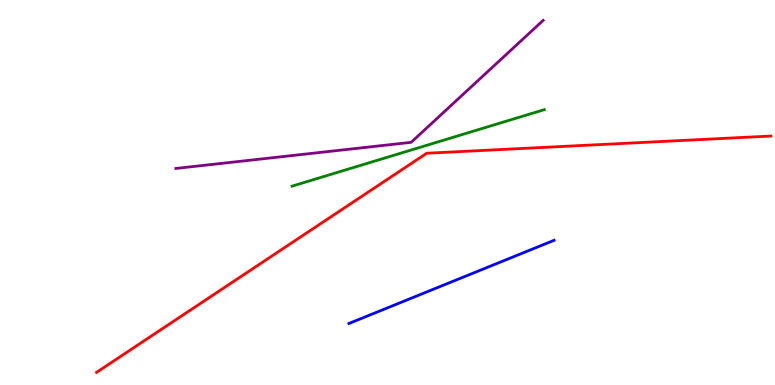[{'lines': ['blue', 'red'], 'intersections': []}, {'lines': ['green', 'red'], 'intersections': []}, {'lines': ['purple', 'red'], 'intersections': []}, {'lines': ['blue', 'green'], 'intersections': []}, {'lines': ['blue', 'purple'], 'intersections': []}, {'lines': ['green', 'purple'], 'intersections': []}]